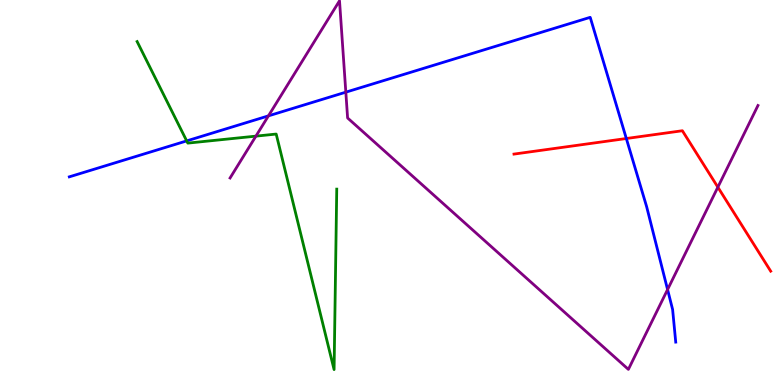[{'lines': ['blue', 'red'], 'intersections': [{'x': 8.08, 'y': 6.4}]}, {'lines': ['green', 'red'], 'intersections': []}, {'lines': ['purple', 'red'], 'intersections': [{'x': 9.26, 'y': 5.14}]}, {'lines': ['blue', 'green'], 'intersections': [{'x': 2.41, 'y': 6.34}]}, {'lines': ['blue', 'purple'], 'intersections': [{'x': 3.46, 'y': 6.99}, {'x': 4.46, 'y': 7.61}, {'x': 8.61, 'y': 2.48}]}, {'lines': ['green', 'purple'], 'intersections': [{'x': 3.3, 'y': 6.46}]}]